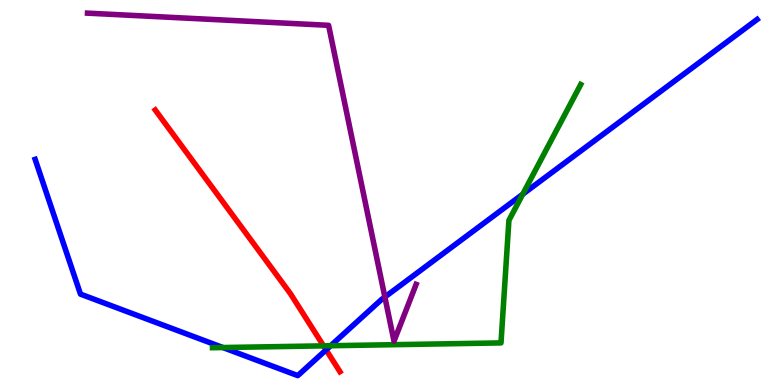[{'lines': ['blue', 'red'], 'intersections': [{'x': 4.21, 'y': 0.912}]}, {'lines': ['green', 'red'], 'intersections': [{'x': 4.17, 'y': 1.02}]}, {'lines': ['purple', 'red'], 'intersections': []}, {'lines': ['blue', 'green'], 'intersections': [{'x': 2.88, 'y': 0.973}, {'x': 4.27, 'y': 1.02}, {'x': 6.74, 'y': 4.96}]}, {'lines': ['blue', 'purple'], 'intersections': [{'x': 4.97, 'y': 2.29}]}, {'lines': ['green', 'purple'], 'intersections': []}]